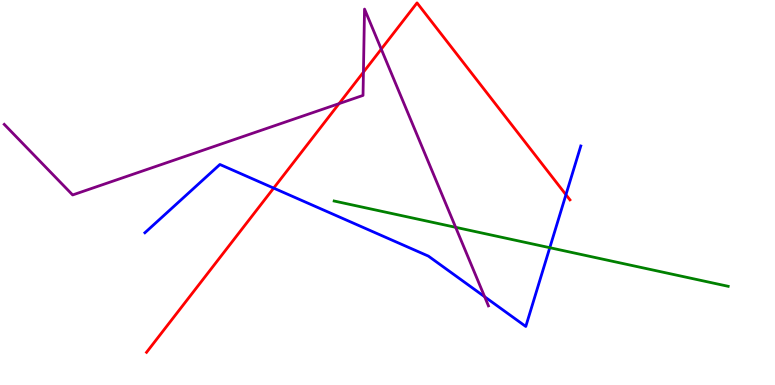[{'lines': ['blue', 'red'], 'intersections': [{'x': 3.53, 'y': 5.11}, {'x': 7.3, 'y': 4.94}]}, {'lines': ['green', 'red'], 'intersections': []}, {'lines': ['purple', 'red'], 'intersections': [{'x': 4.38, 'y': 7.31}, {'x': 4.69, 'y': 8.13}, {'x': 4.92, 'y': 8.72}]}, {'lines': ['blue', 'green'], 'intersections': [{'x': 7.09, 'y': 3.57}]}, {'lines': ['blue', 'purple'], 'intersections': [{'x': 6.25, 'y': 2.29}]}, {'lines': ['green', 'purple'], 'intersections': [{'x': 5.88, 'y': 4.1}]}]